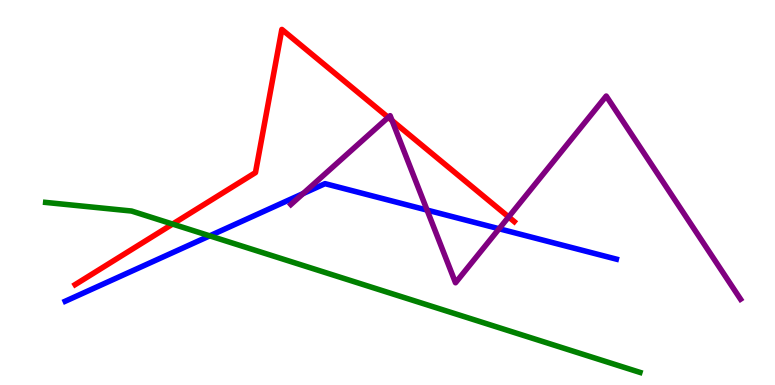[{'lines': ['blue', 'red'], 'intersections': []}, {'lines': ['green', 'red'], 'intersections': [{'x': 2.23, 'y': 4.18}]}, {'lines': ['purple', 'red'], 'intersections': [{'x': 5.01, 'y': 6.95}, {'x': 5.06, 'y': 6.87}, {'x': 6.56, 'y': 4.36}]}, {'lines': ['blue', 'green'], 'intersections': [{'x': 2.71, 'y': 3.87}]}, {'lines': ['blue', 'purple'], 'intersections': [{'x': 3.91, 'y': 4.97}, {'x': 5.51, 'y': 4.54}, {'x': 6.44, 'y': 4.06}]}, {'lines': ['green', 'purple'], 'intersections': []}]